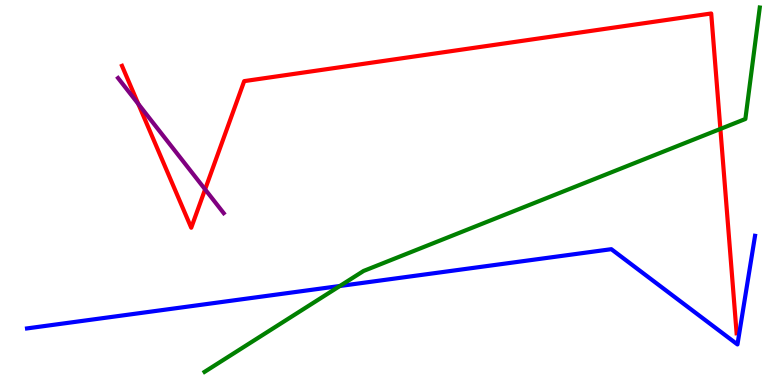[{'lines': ['blue', 'red'], 'intersections': []}, {'lines': ['green', 'red'], 'intersections': [{'x': 9.3, 'y': 6.65}]}, {'lines': ['purple', 'red'], 'intersections': [{'x': 1.78, 'y': 7.3}, {'x': 2.65, 'y': 5.08}]}, {'lines': ['blue', 'green'], 'intersections': [{'x': 4.39, 'y': 2.57}]}, {'lines': ['blue', 'purple'], 'intersections': []}, {'lines': ['green', 'purple'], 'intersections': []}]